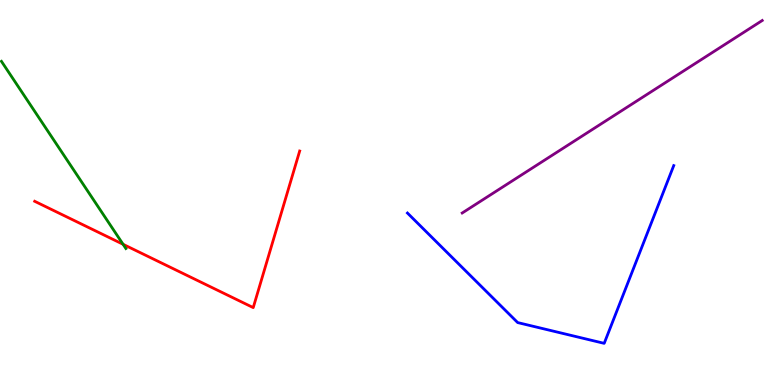[{'lines': ['blue', 'red'], 'intersections': []}, {'lines': ['green', 'red'], 'intersections': [{'x': 1.59, 'y': 3.65}]}, {'lines': ['purple', 'red'], 'intersections': []}, {'lines': ['blue', 'green'], 'intersections': []}, {'lines': ['blue', 'purple'], 'intersections': []}, {'lines': ['green', 'purple'], 'intersections': []}]